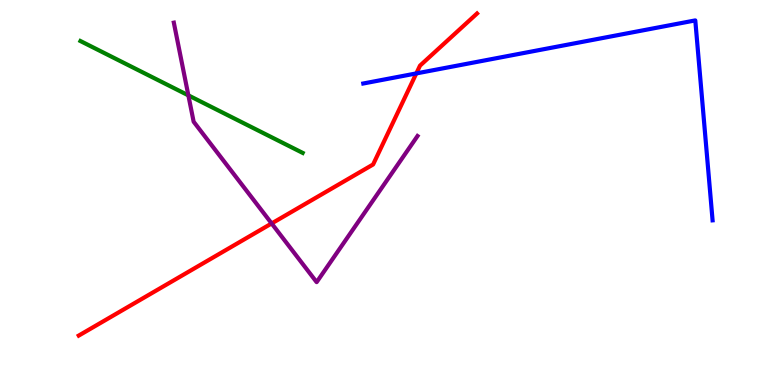[{'lines': ['blue', 'red'], 'intersections': [{'x': 5.37, 'y': 8.09}]}, {'lines': ['green', 'red'], 'intersections': []}, {'lines': ['purple', 'red'], 'intersections': [{'x': 3.51, 'y': 4.2}]}, {'lines': ['blue', 'green'], 'intersections': []}, {'lines': ['blue', 'purple'], 'intersections': []}, {'lines': ['green', 'purple'], 'intersections': [{'x': 2.43, 'y': 7.52}]}]